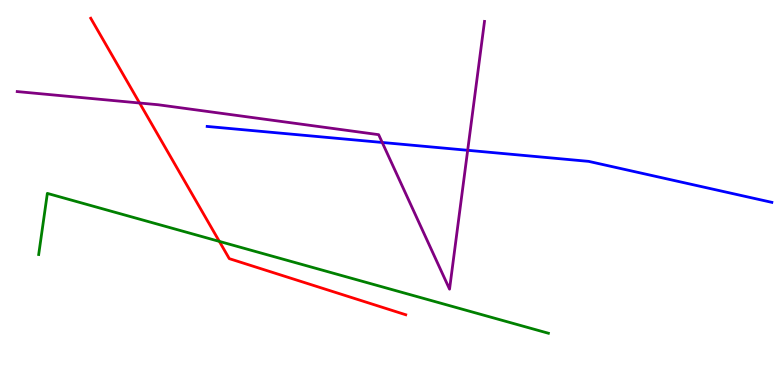[{'lines': ['blue', 'red'], 'intersections': []}, {'lines': ['green', 'red'], 'intersections': [{'x': 2.83, 'y': 3.73}]}, {'lines': ['purple', 'red'], 'intersections': [{'x': 1.8, 'y': 7.32}]}, {'lines': ['blue', 'green'], 'intersections': []}, {'lines': ['blue', 'purple'], 'intersections': [{'x': 4.93, 'y': 6.3}, {'x': 6.03, 'y': 6.1}]}, {'lines': ['green', 'purple'], 'intersections': []}]